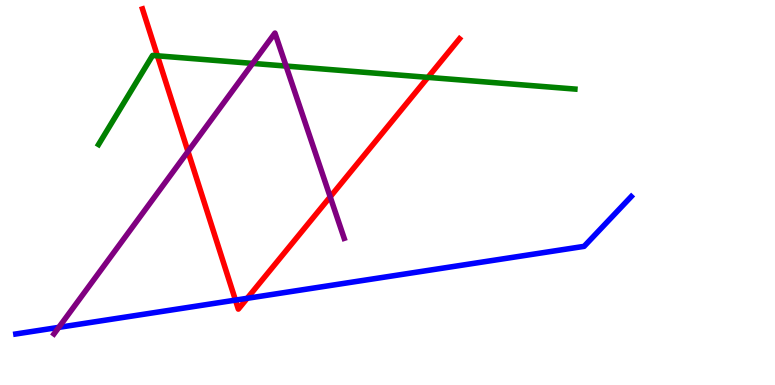[{'lines': ['blue', 'red'], 'intersections': [{'x': 3.04, 'y': 2.2}, {'x': 3.19, 'y': 2.25}]}, {'lines': ['green', 'red'], 'intersections': [{'x': 2.03, 'y': 8.55}, {'x': 5.52, 'y': 7.99}]}, {'lines': ['purple', 'red'], 'intersections': [{'x': 2.43, 'y': 6.07}, {'x': 4.26, 'y': 4.89}]}, {'lines': ['blue', 'green'], 'intersections': []}, {'lines': ['blue', 'purple'], 'intersections': [{'x': 0.759, 'y': 1.5}]}, {'lines': ['green', 'purple'], 'intersections': [{'x': 3.26, 'y': 8.35}, {'x': 3.69, 'y': 8.28}]}]